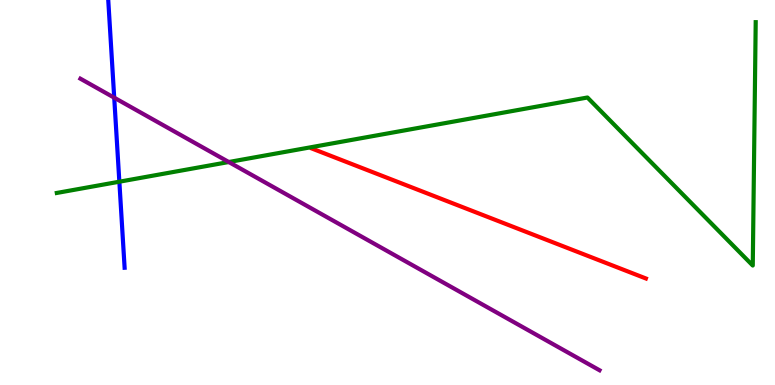[{'lines': ['blue', 'red'], 'intersections': []}, {'lines': ['green', 'red'], 'intersections': []}, {'lines': ['purple', 'red'], 'intersections': []}, {'lines': ['blue', 'green'], 'intersections': [{'x': 1.54, 'y': 5.28}]}, {'lines': ['blue', 'purple'], 'intersections': [{'x': 1.47, 'y': 7.46}]}, {'lines': ['green', 'purple'], 'intersections': [{'x': 2.95, 'y': 5.79}]}]